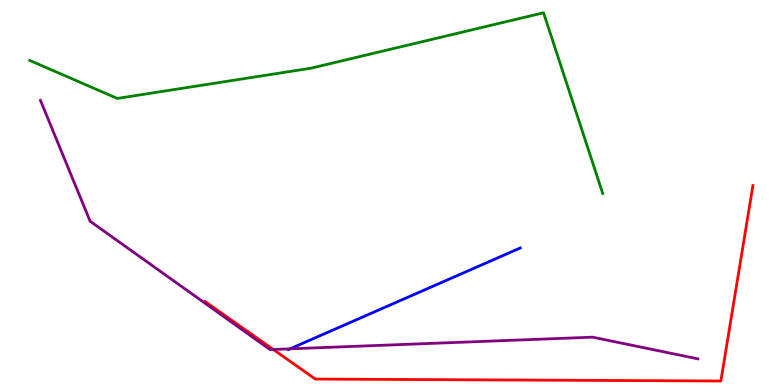[{'lines': ['blue', 'red'], 'intersections': []}, {'lines': ['green', 'red'], 'intersections': []}, {'lines': ['purple', 'red'], 'intersections': [{'x': 3.53, 'y': 0.923}]}, {'lines': ['blue', 'green'], 'intersections': []}, {'lines': ['blue', 'purple'], 'intersections': [{'x': 3.74, 'y': 0.939}]}, {'lines': ['green', 'purple'], 'intersections': []}]